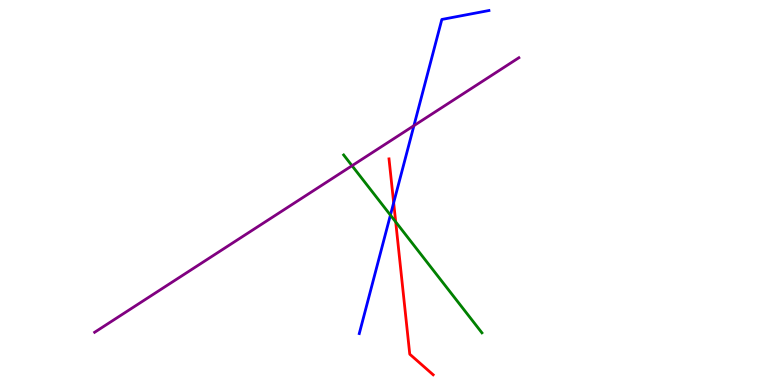[{'lines': ['blue', 'red'], 'intersections': [{'x': 5.08, 'y': 4.73}]}, {'lines': ['green', 'red'], 'intersections': [{'x': 5.11, 'y': 4.24}]}, {'lines': ['purple', 'red'], 'intersections': []}, {'lines': ['blue', 'green'], 'intersections': [{'x': 5.04, 'y': 4.41}]}, {'lines': ['blue', 'purple'], 'intersections': [{'x': 5.34, 'y': 6.74}]}, {'lines': ['green', 'purple'], 'intersections': [{'x': 4.54, 'y': 5.7}]}]